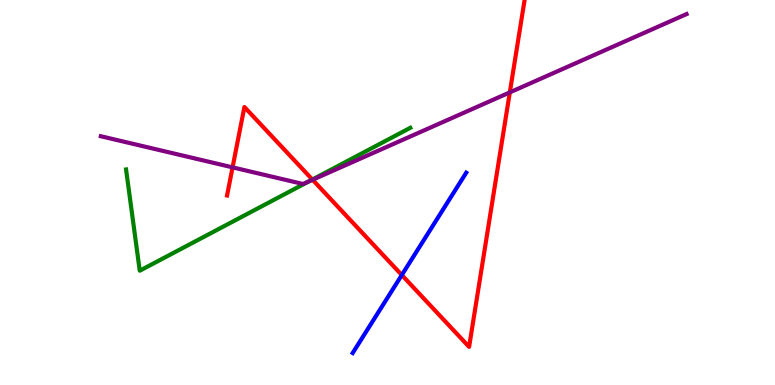[{'lines': ['blue', 'red'], 'intersections': [{'x': 5.18, 'y': 2.86}]}, {'lines': ['green', 'red'], 'intersections': [{'x': 4.03, 'y': 5.34}]}, {'lines': ['purple', 'red'], 'intersections': [{'x': 3.0, 'y': 5.65}, {'x': 4.03, 'y': 5.33}, {'x': 6.58, 'y': 7.6}]}, {'lines': ['blue', 'green'], 'intersections': []}, {'lines': ['blue', 'purple'], 'intersections': []}, {'lines': ['green', 'purple'], 'intersections': [{'x': 3.98, 'y': 5.29}]}]